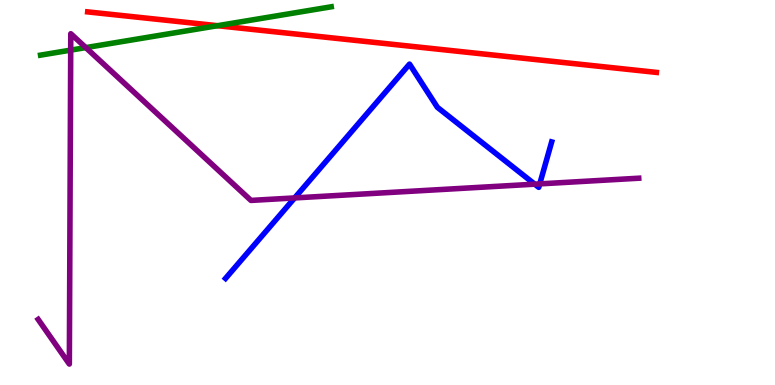[{'lines': ['blue', 'red'], 'intersections': []}, {'lines': ['green', 'red'], 'intersections': [{'x': 2.81, 'y': 9.33}]}, {'lines': ['purple', 'red'], 'intersections': []}, {'lines': ['blue', 'green'], 'intersections': []}, {'lines': ['blue', 'purple'], 'intersections': [{'x': 3.8, 'y': 4.86}, {'x': 6.9, 'y': 5.22}, {'x': 6.96, 'y': 5.22}]}, {'lines': ['green', 'purple'], 'intersections': [{'x': 0.912, 'y': 8.7}, {'x': 1.11, 'y': 8.76}]}]